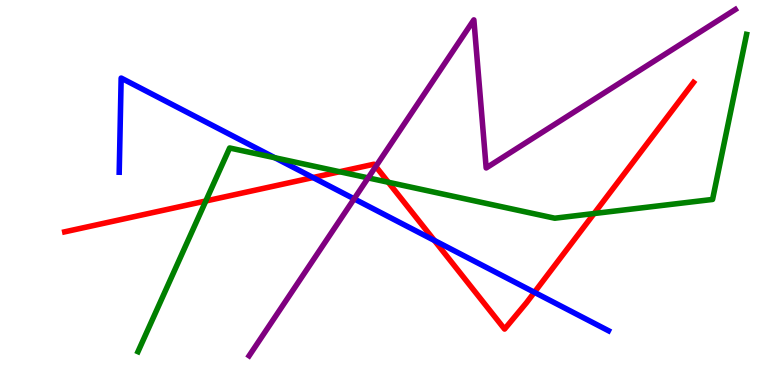[{'lines': ['blue', 'red'], 'intersections': [{'x': 4.04, 'y': 5.39}, {'x': 5.61, 'y': 3.75}, {'x': 6.9, 'y': 2.41}]}, {'lines': ['green', 'red'], 'intersections': [{'x': 2.66, 'y': 4.78}, {'x': 4.38, 'y': 5.54}, {'x': 5.01, 'y': 5.27}, {'x': 7.67, 'y': 4.45}]}, {'lines': ['purple', 'red'], 'intersections': [{'x': 4.85, 'y': 5.68}]}, {'lines': ['blue', 'green'], 'intersections': [{'x': 3.55, 'y': 5.9}]}, {'lines': ['blue', 'purple'], 'intersections': [{'x': 4.57, 'y': 4.84}]}, {'lines': ['green', 'purple'], 'intersections': [{'x': 4.75, 'y': 5.38}]}]